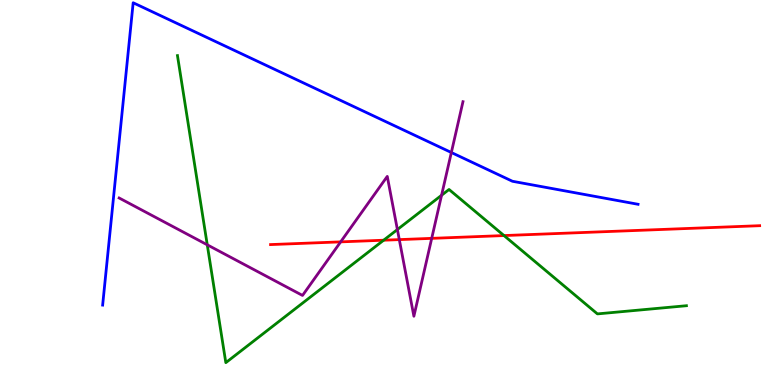[{'lines': ['blue', 'red'], 'intersections': []}, {'lines': ['green', 'red'], 'intersections': [{'x': 4.95, 'y': 3.76}, {'x': 6.5, 'y': 3.88}]}, {'lines': ['purple', 'red'], 'intersections': [{'x': 4.4, 'y': 3.72}, {'x': 5.15, 'y': 3.78}, {'x': 5.57, 'y': 3.81}]}, {'lines': ['blue', 'green'], 'intersections': []}, {'lines': ['blue', 'purple'], 'intersections': [{'x': 5.82, 'y': 6.04}]}, {'lines': ['green', 'purple'], 'intersections': [{'x': 2.67, 'y': 3.64}, {'x': 5.13, 'y': 4.04}, {'x': 5.7, 'y': 4.93}]}]